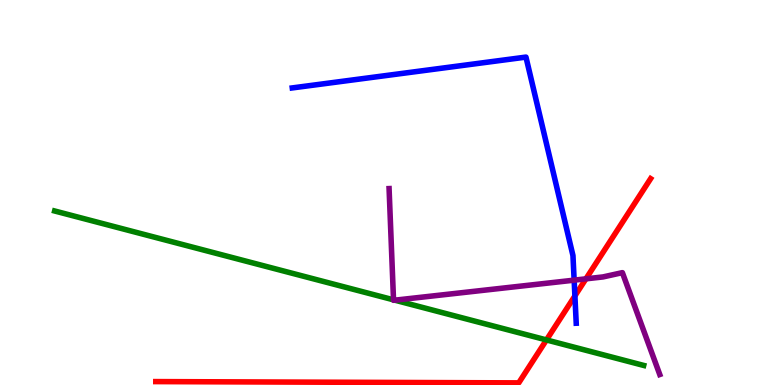[{'lines': ['blue', 'red'], 'intersections': [{'x': 7.42, 'y': 2.31}]}, {'lines': ['green', 'red'], 'intersections': [{'x': 7.05, 'y': 1.17}]}, {'lines': ['purple', 'red'], 'intersections': [{'x': 7.56, 'y': 2.76}]}, {'lines': ['blue', 'green'], 'intersections': []}, {'lines': ['blue', 'purple'], 'intersections': [{'x': 7.41, 'y': 2.72}]}, {'lines': ['green', 'purple'], 'intersections': [{'x': 5.08, 'y': 2.21}, {'x': 5.09, 'y': 2.2}]}]